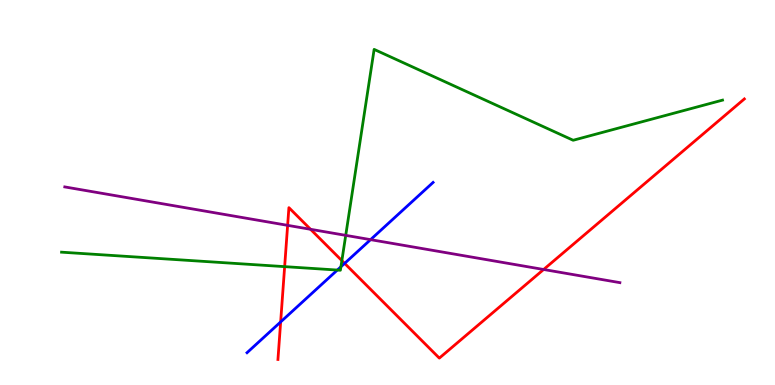[{'lines': ['blue', 'red'], 'intersections': [{'x': 3.62, 'y': 1.64}, {'x': 4.45, 'y': 3.16}]}, {'lines': ['green', 'red'], 'intersections': [{'x': 3.67, 'y': 3.07}, {'x': 4.41, 'y': 3.23}]}, {'lines': ['purple', 'red'], 'intersections': [{'x': 3.71, 'y': 4.15}, {'x': 4.01, 'y': 4.04}, {'x': 7.01, 'y': 3.0}]}, {'lines': ['blue', 'green'], 'intersections': [{'x': 4.35, 'y': 2.99}, {'x': 4.4, 'y': 3.07}]}, {'lines': ['blue', 'purple'], 'intersections': [{'x': 4.78, 'y': 3.78}]}, {'lines': ['green', 'purple'], 'intersections': [{'x': 4.46, 'y': 3.89}]}]